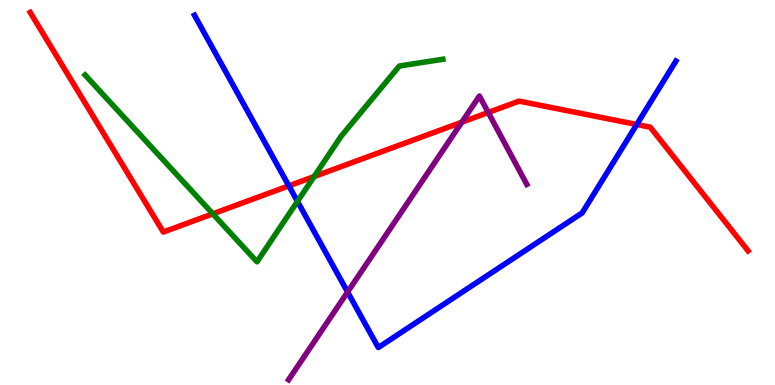[{'lines': ['blue', 'red'], 'intersections': [{'x': 3.73, 'y': 5.17}, {'x': 8.22, 'y': 6.77}]}, {'lines': ['green', 'red'], 'intersections': [{'x': 2.75, 'y': 4.45}, {'x': 4.05, 'y': 5.41}]}, {'lines': ['purple', 'red'], 'intersections': [{'x': 5.96, 'y': 6.83}, {'x': 6.3, 'y': 7.08}]}, {'lines': ['blue', 'green'], 'intersections': [{'x': 3.84, 'y': 4.77}]}, {'lines': ['blue', 'purple'], 'intersections': [{'x': 4.49, 'y': 2.41}]}, {'lines': ['green', 'purple'], 'intersections': []}]